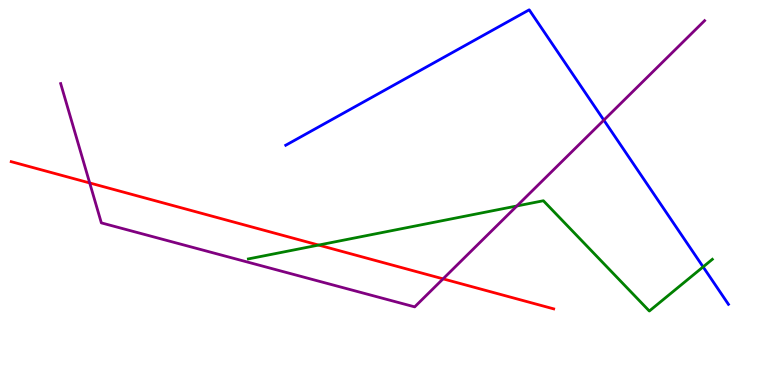[{'lines': ['blue', 'red'], 'intersections': []}, {'lines': ['green', 'red'], 'intersections': [{'x': 4.11, 'y': 3.63}]}, {'lines': ['purple', 'red'], 'intersections': [{'x': 1.16, 'y': 5.25}, {'x': 5.72, 'y': 2.76}]}, {'lines': ['blue', 'green'], 'intersections': [{'x': 9.07, 'y': 3.07}]}, {'lines': ['blue', 'purple'], 'intersections': [{'x': 7.79, 'y': 6.88}]}, {'lines': ['green', 'purple'], 'intersections': [{'x': 6.67, 'y': 4.65}]}]